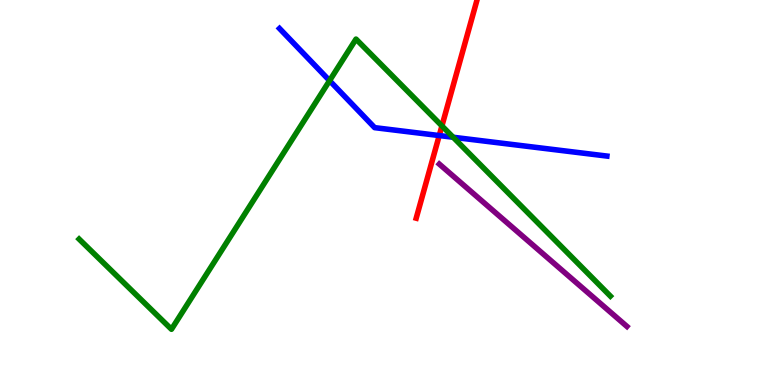[{'lines': ['blue', 'red'], 'intersections': [{'x': 5.67, 'y': 6.48}]}, {'lines': ['green', 'red'], 'intersections': [{'x': 5.7, 'y': 6.73}]}, {'lines': ['purple', 'red'], 'intersections': []}, {'lines': ['blue', 'green'], 'intersections': [{'x': 4.25, 'y': 7.91}, {'x': 5.85, 'y': 6.44}]}, {'lines': ['blue', 'purple'], 'intersections': []}, {'lines': ['green', 'purple'], 'intersections': []}]